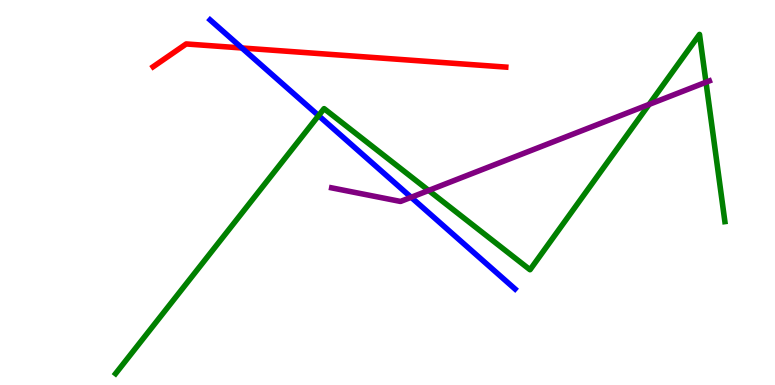[{'lines': ['blue', 'red'], 'intersections': [{'x': 3.12, 'y': 8.75}]}, {'lines': ['green', 'red'], 'intersections': []}, {'lines': ['purple', 'red'], 'intersections': []}, {'lines': ['blue', 'green'], 'intersections': [{'x': 4.11, 'y': 7.0}]}, {'lines': ['blue', 'purple'], 'intersections': [{'x': 5.3, 'y': 4.88}]}, {'lines': ['green', 'purple'], 'intersections': [{'x': 5.53, 'y': 5.05}, {'x': 8.38, 'y': 7.29}, {'x': 9.11, 'y': 7.86}]}]